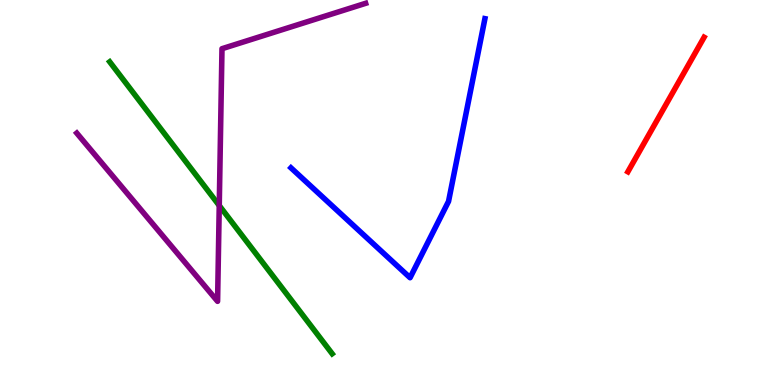[{'lines': ['blue', 'red'], 'intersections': []}, {'lines': ['green', 'red'], 'intersections': []}, {'lines': ['purple', 'red'], 'intersections': []}, {'lines': ['blue', 'green'], 'intersections': []}, {'lines': ['blue', 'purple'], 'intersections': []}, {'lines': ['green', 'purple'], 'intersections': [{'x': 2.83, 'y': 4.66}]}]